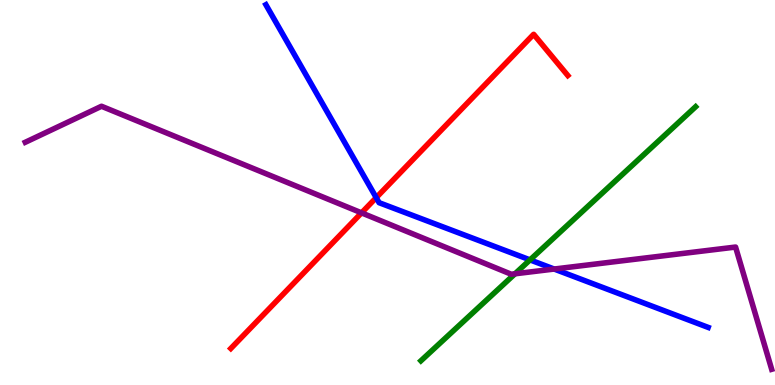[{'lines': ['blue', 'red'], 'intersections': [{'x': 4.85, 'y': 4.87}]}, {'lines': ['green', 'red'], 'intersections': []}, {'lines': ['purple', 'red'], 'intersections': [{'x': 4.67, 'y': 4.47}]}, {'lines': ['blue', 'green'], 'intersections': [{'x': 6.84, 'y': 3.25}]}, {'lines': ['blue', 'purple'], 'intersections': [{'x': 7.15, 'y': 3.01}]}, {'lines': ['green', 'purple'], 'intersections': [{'x': 6.65, 'y': 2.89}]}]